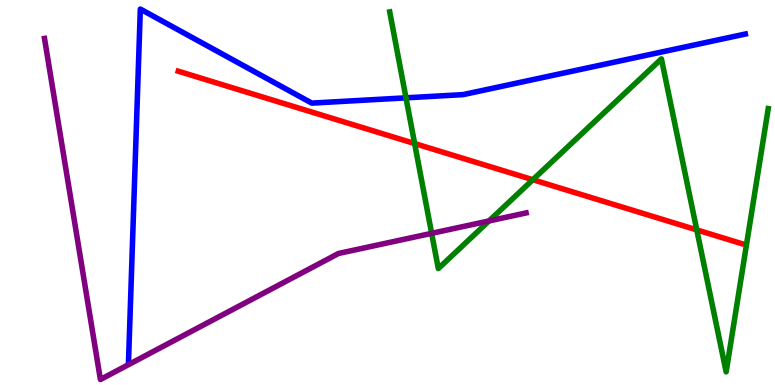[{'lines': ['blue', 'red'], 'intersections': []}, {'lines': ['green', 'red'], 'intersections': [{'x': 5.35, 'y': 6.27}, {'x': 6.88, 'y': 5.33}, {'x': 8.99, 'y': 4.03}]}, {'lines': ['purple', 'red'], 'intersections': []}, {'lines': ['blue', 'green'], 'intersections': [{'x': 5.24, 'y': 7.46}]}, {'lines': ['blue', 'purple'], 'intersections': []}, {'lines': ['green', 'purple'], 'intersections': [{'x': 5.57, 'y': 3.94}, {'x': 6.31, 'y': 4.26}]}]